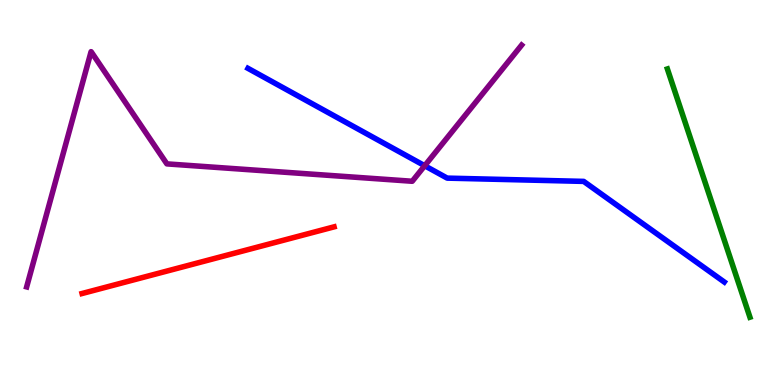[{'lines': ['blue', 'red'], 'intersections': []}, {'lines': ['green', 'red'], 'intersections': []}, {'lines': ['purple', 'red'], 'intersections': []}, {'lines': ['blue', 'green'], 'intersections': []}, {'lines': ['blue', 'purple'], 'intersections': [{'x': 5.48, 'y': 5.7}]}, {'lines': ['green', 'purple'], 'intersections': []}]